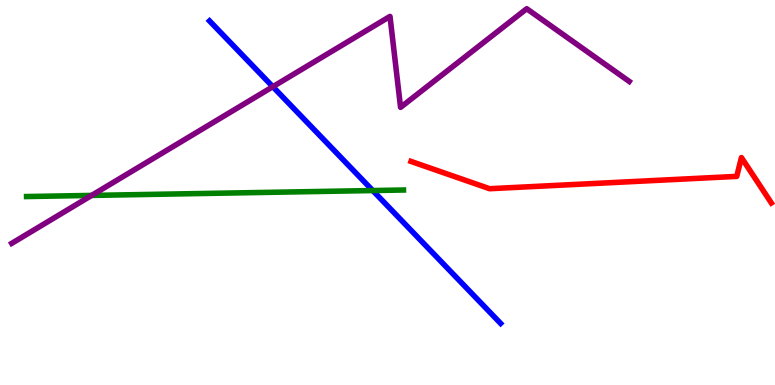[{'lines': ['blue', 'red'], 'intersections': []}, {'lines': ['green', 'red'], 'intersections': []}, {'lines': ['purple', 'red'], 'intersections': []}, {'lines': ['blue', 'green'], 'intersections': [{'x': 4.81, 'y': 5.05}]}, {'lines': ['blue', 'purple'], 'intersections': [{'x': 3.52, 'y': 7.75}]}, {'lines': ['green', 'purple'], 'intersections': [{'x': 1.18, 'y': 4.92}]}]